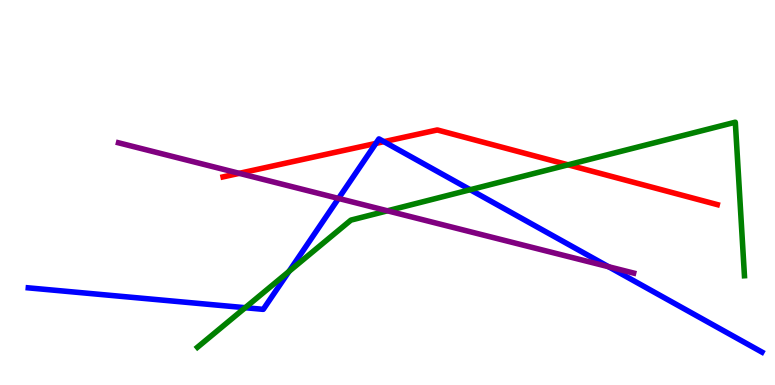[{'lines': ['blue', 'red'], 'intersections': [{'x': 4.85, 'y': 6.27}, {'x': 4.95, 'y': 6.32}]}, {'lines': ['green', 'red'], 'intersections': [{'x': 7.33, 'y': 5.72}]}, {'lines': ['purple', 'red'], 'intersections': [{'x': 3.09, 'y': 5.5}]}, {'lines': ['blue', 'green'], 'intersections': [{'x': 3.16, 'y': 2.01}, {'x': 3.73, 'y': 2.95}, {'x': 6.07, 'y': 5.07}]}, {'lines': ['blue', 'purple'], 'intersections': [{'x': 4.37, 'y': 4.85}, {'x': 7.85, 'y': 3.07}]}, {'lines': ['green', 'purple'], 'intersections': [{'x': 5.0, 'y': 4.52}]}]